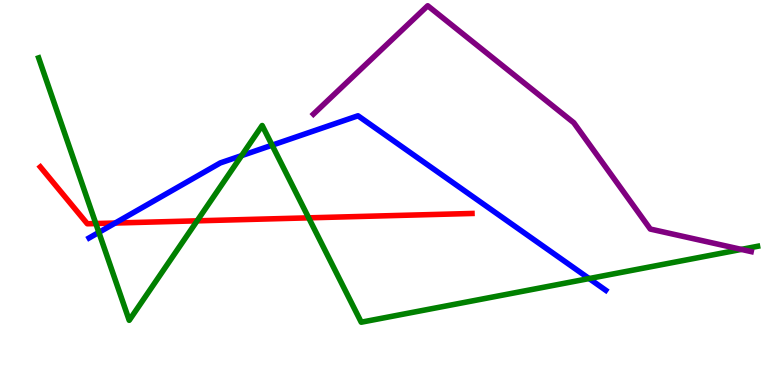[{'lines': ['blue', 'red'], 'intersections': [{'x': 1.49, 'y': 4.21}]}, {'lines': ['green', 'red'], 'intersections': [{'x': 1.24, 'y': 4.19}, {'x': 2.54, 'y': 4.26}, {'x': 3.98, 'y': 4.34}]}, {'lines': ['purple', 'red'], 'intersections': []}, {'lines': ['blue', 'green'], 'intersections': [{'x': 1.28, 'y': 3.96}, {'x': 3.12, 'y': 5.96}, {'x': 3.51, 'y': 6.23}, {'x': 7.6, 'y': 2.76}]}, {'lines': ['blue', 'purple'], 'intersections': []}, {'lines': ['green', 'purple'], 'intersections': [{'x': 9.57, 'y': 3.52}]}]